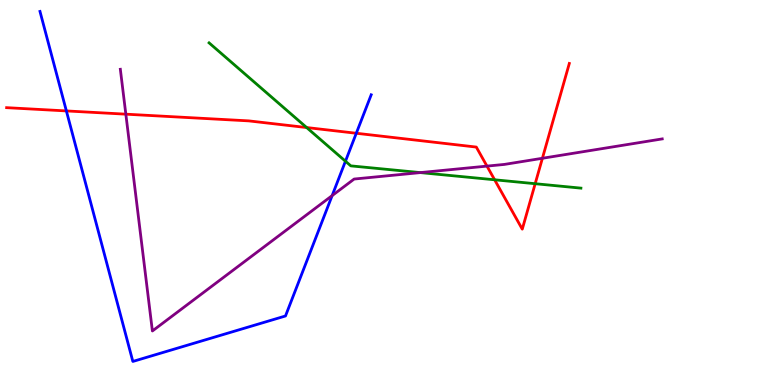[{'lines': ['blue', 'red'], 'intersections': [{'x': 0.856, 'y': 7.12}, {'x': 4.6, 'y': 6.54}]}, {'lines': ['green', 'red'], 'intersections': [{'x': 3.96, 'y': 6.69}, {'x': 6.38, 'y': 5.33}, {'x': 6.91, 'y': 5.23}]}, {'lines': ['purple', 'red'], 'intersections': [{'x': 1.62, 'y': 7.03}, {'x': 6.28, 'y': 5.69}, {'x': 7.0, 'y': 5.89}]}, {'lines': ['blue', 'green'], 'intersections': [{'x': 4.46, 'y': 5.81}]}, {'lines': ['blue', 'purple'], 'intersections': [{'x': 4.29, 'y': 4.92}]}, {'lines': ['green', 'purple'], 'intersections': [{'x': 5.42, 'y': 5.52}]}]